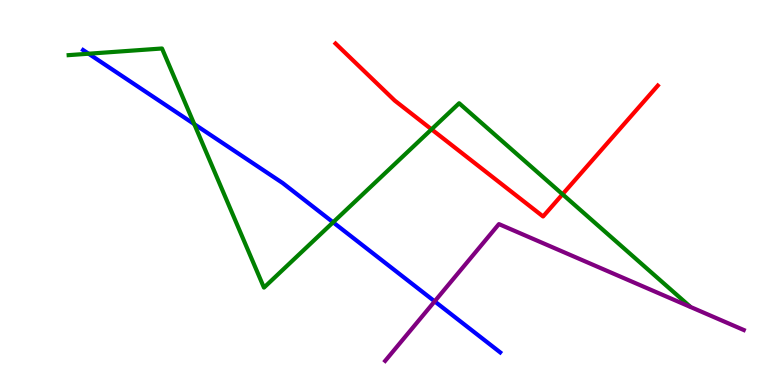[{'lines': ['blue', 'red'], 'intersections': []}, {'lines': ['green', 'red'], 'intersections': [{'x': 5.57, 'y': 6.64}, {'x': 7.26, 'y': 4.95}]}, {'lines': ['purple', 'red'], 'intersections': []}, {'lines': ['blue', 'green'], 'intersections': [{'x': 1.14, 'y': 8.6}, {'x': 2.51, 'y': 6.78}, {'x': 4.3, 'y': 4.23}]}, {'lines': ['blue', 'purple'], 'intersections': [{'x': 5.61, 'y': 2.17}]}, {'lines': ['green', 'purple'], 'intersections': []}]